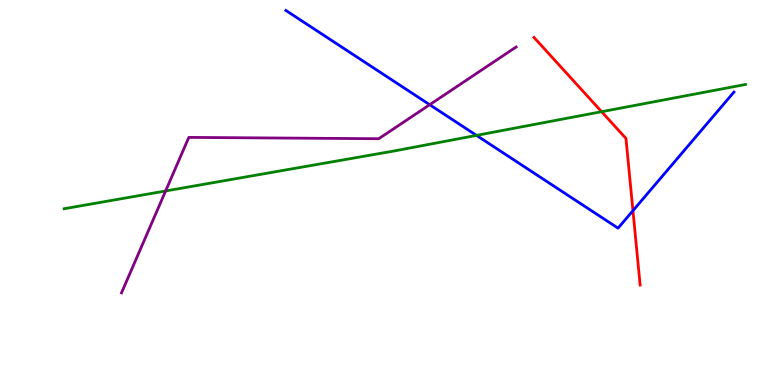[{'lines': ['blue', 'red'], 'intersections': [{'x': 8.17, 'y': 4.53}]}, {'lines': ['green', 'red'], 'intersections': [{'x': 7.76, 'y': 7.1}]}, {'lines': ['purple', 'red'], 'intersections': []}, {'lines': ['blue', 'green'], 'intersections': [{'x': 6.15, 'y': 6.48}]}, {'lines': ['blue', 'purple'], 'intersections': [{'x': 5.54, 'y': 7.28}]}, {'lines': ['green', 'purple'], 'intersections': [{'x': 2.14, 'y': 5.04}]}]